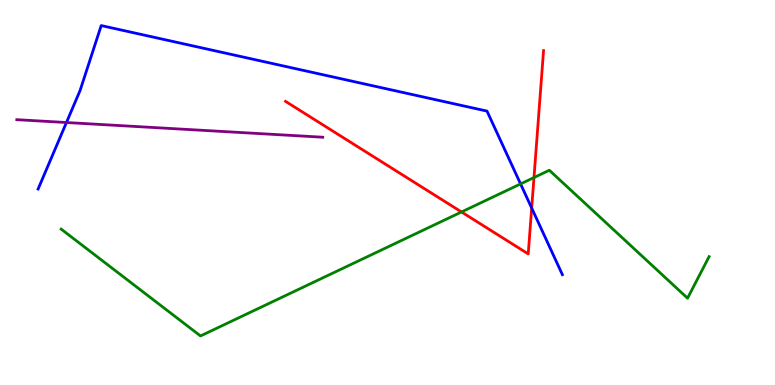[{'lines': ['blue', 'red'], 'intersections': [{'x': 6.86, 'y': 4.6}]}, {'lines': ['green', 'red'], 'intersections': [{'x': 5.95, 'y': 4.49}, {'x': 6.89, 'y': 5.39}]}, {'lines': ['purple', 'red'], 'intersections': []}, {'lines': ['blue', 'green'], 'intersections': [{'x': 6.72, 'y': 5.22}]}, {'lines': ['blue', 'purple'], 'intersections': [{'x': 0.857, 'y': 6.82}]}, {'lines': ['green', 'purple'], 'intersections': []}]